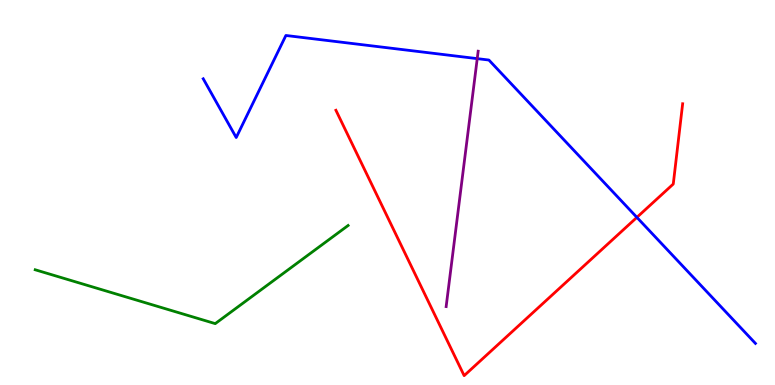[{'lines': ['blue', 'red'], 'intersections': [{'x': 8.22, 'y': 4.35}]}, {'lines': ['green', 'red'], 'intersections': []}, {'lines': ['purple', 'red'], 'intersections': []}, {'lines': ['blue', 'green'], 'intersections': []}, {'lines': ['blue', 'purple'], 'intersections': [{'x': 6.16, 'y': 8.48}]}, {'lines': ['green', 'purple'], 'intersections': []}]